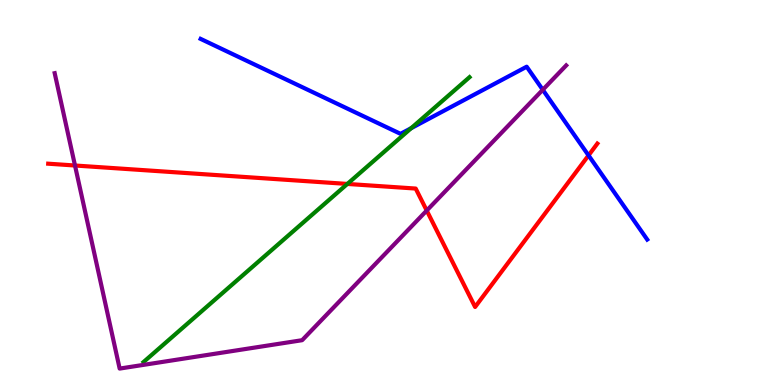[{'lines': ['blue', 'red'], 'intersections': [{'x': 7.59, 'y': 5.96}]}, {'lines': ['green', 'red'], 'intersections': [{'x': 4.48, 'y': 5.22}]}, {'lines': ['purple', 'red'], 'intersections': [{'x': 0.968, 'y': 5.7}, {'x': 5.51, 'y': 4.53}]}, {'lines': ['blue', 'green'], 'intersections': [{'x': 5.31, 'y': 6.67}]}, {'lines': ['blue', 'purple'], 'intersections': [{'x': 7.0, 'y': 7.67}]}, {'lines': ['green', 'purple'], 'intersections': []}]